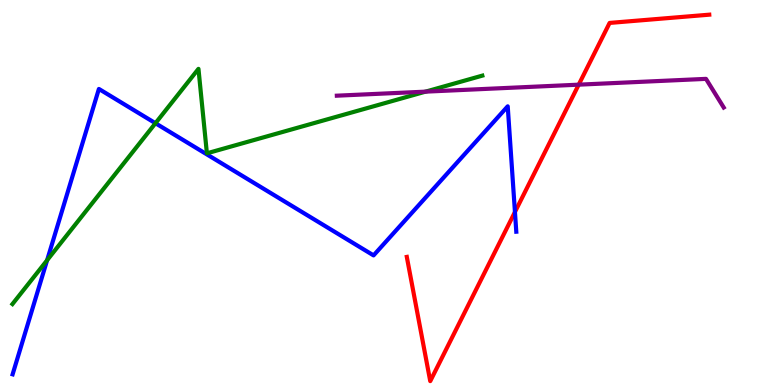[{'lines': ['blue', 'red'], 'intersections': [{'x': 6.64, 'y': 4.49}]}, {'lines': ['green', 'red'], 'intersections': []}, {'lines': ['purple', 'red'], 'intersections': [{'x': 7.47, 'y': 7.8}]}, {'lines': ['blue', 'green'], 'intersections': [{'x': 0.608, 'y': 3.24}, {'x': 2.01, 'y': 6.8}]}, {'lines': ['blue', 'purple'], 'intersections': []}, {'lines': ['green', 'purple'], 'intersections': [{'x': 5.49, 'y': 7.62}]}]